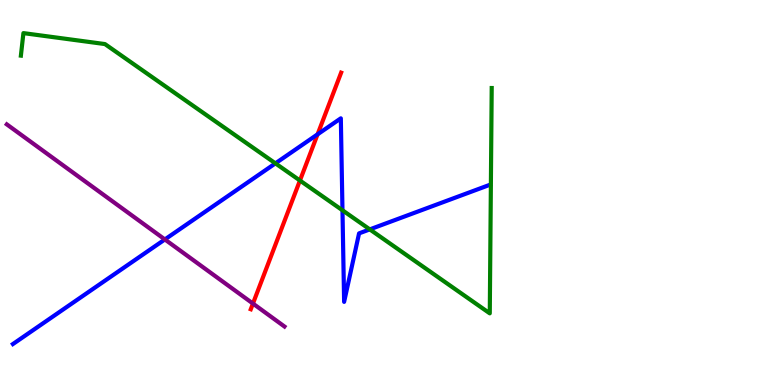[{'lines': ['blue', 'red'], 'intersections': [{'x': 4.1, 'y': 6.51}]}, {'lines': ['green', 'red'], 'intersections': [{'x': 3.87, 'y': 5.31}]}, {'lines': ['purple', 'red'], 'intersections': [{'x': 3.26, 'y': 2.12}]}, {'lines': ['blue', 'green'], 'intersections': [{'x': 3.55, 'y': 5.76}, {'x': 4.42, 'y': 4.54}, {'x': 4.77, 'y': 4.04}]}, {'lines': ['blue', 'purple'], 'intersections': [{'x': 2.13, 'y': 3.78}]}, {'lines': ['green', 'purple'], 'intersections': []}]